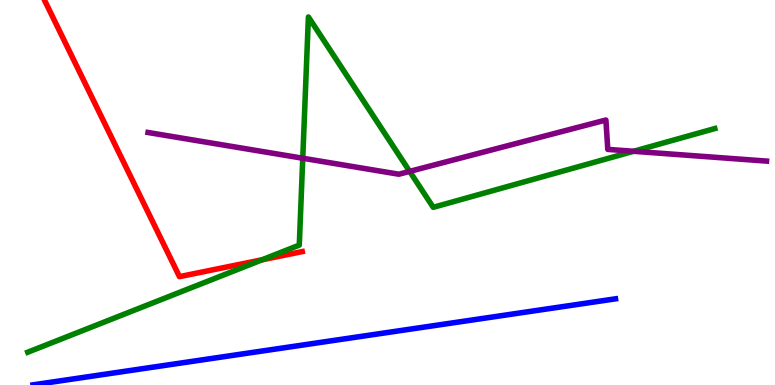[{'lines': ['blue', 'red'], 'intersections': []}, {'lines': ['green', 'red'], 'intersections': [{'x': 3.38, 'y': 3.25}]}, {'lines': ['purple', 'red'], 'intersections': []}, {'lines': ['blue', 'green'], 'intersections': []}, {'lines': ['blue', 'purple'], 'intersections': []}, {'lines': ['green', 'purple'], 'intersections': [{'x': 3.91, 'y': 5.89}, {'x': 5.29, 'y': 5.55}, {'x': 8.18, 'y': 6.07}]}]